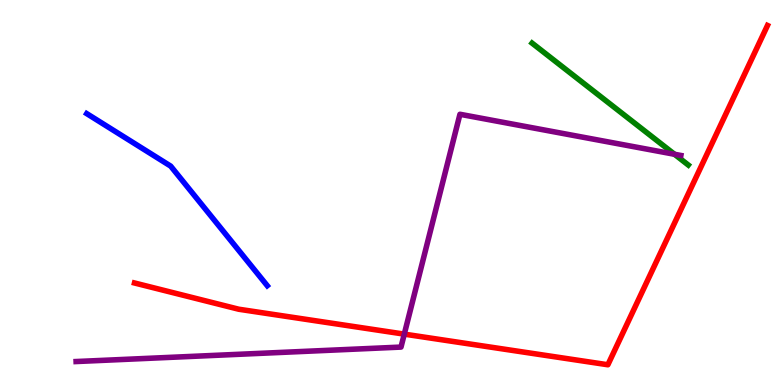[{'lines': ['blue', 'red'], 'intersections': []}, {'lines': ['green', 'red'], 'intersections': []}, {'lines': ['purple', 'red'], 'intersections': [{'x': 5.22, 'y': 1.32}]}, {'lines': ['blue', 'green'], 'intersections': []}, {'lines': ['blue', 'purple'], 'intersections': []}, {'lines': ['green', 'purple'], 'intersections': [{'x': 8.7, 'y': 5.99}]}]